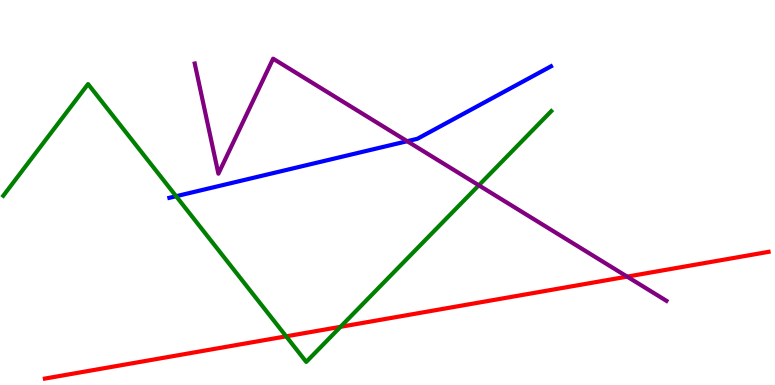[{'lines': ['blue', 'red'], 'intersections': []}, {'lines': ['green', 'red'], 'intersections': [{'x': 3.69, 'y': 1.26}, {'x': 4.39, 'y': 1.51}]}, {'lines': ['purple', 'red'], 'intersections': [{'x': 8.09, 'y': 2.81}]}, {'lines': ['blue', 'green'], 'intersections': [{'x': 2.27, 'y': 4.9}]}, {'lines': ['blue', 'purple'], 'intersections': [{'x': 5.25, 'y': 6.33}]}, {'lines': ['green', 'purple'], 'intersections': [{'x': 6.18, 'y': 5.19}]}]